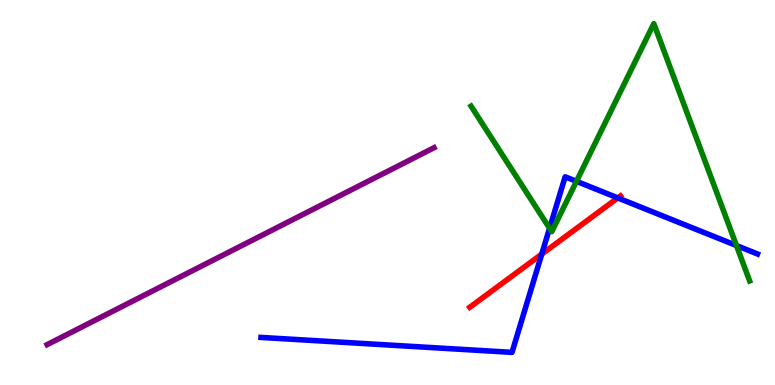[{'lines': ['blue', 'red'], 'intersections': [{'x': 6.99, 'y': 3.4}, {'x': 7.97, 'y': 4.86}]}, {'lines': ['green', 'red'], 'intersections': []}, {'lines': ['purple', 'red'], 'intersections': []}, {'lines': ['blue', 'green'], 'intersections': [{'x': 7.09, 'y': 4.07}, {'x': 7.44, 'y': 5.29}, {'x': 9.5, 'y': 3.62}]}, {'lines': ['blue', 'purple'], 'intersections': []}, {'lines': ['green', 'purple'], 'intersections': []}]